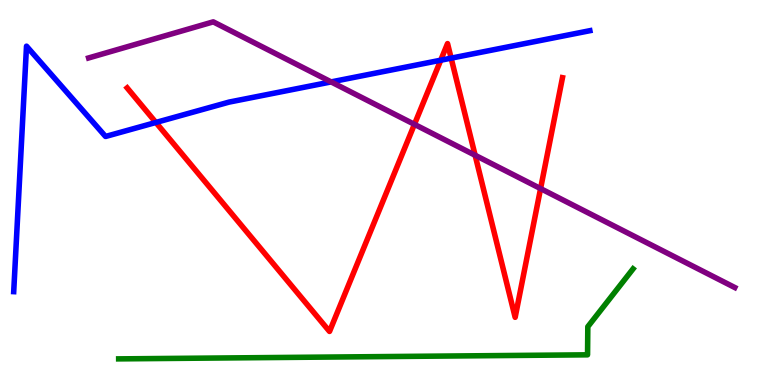[{'lines': ['blue', 'red'], 'intersections': [{'x': 2.01, 'y': 6.82}, {'x': 5.69, 'y': 8.44}, {'x': 5.82, 'y': 8.49}]}, {'lines': ['green', 'red'], 'intersections': []}, {'lines': ['purple', 'red'], 'intersections': [{'x': 5.35, 'y': 6.77}, {'x': 6.13, 'y': 5.97}, {'x': 6.98, 'y': 5.1}]}, {'lines': ['blue', 'green'], 'intersections': []}, {'lines': ['blue', 'purple'], 'intersections': [{'x': 4.27, 'y': 7.87}]}, {'lines': ['green', 'purple'], 'intersections': []}]